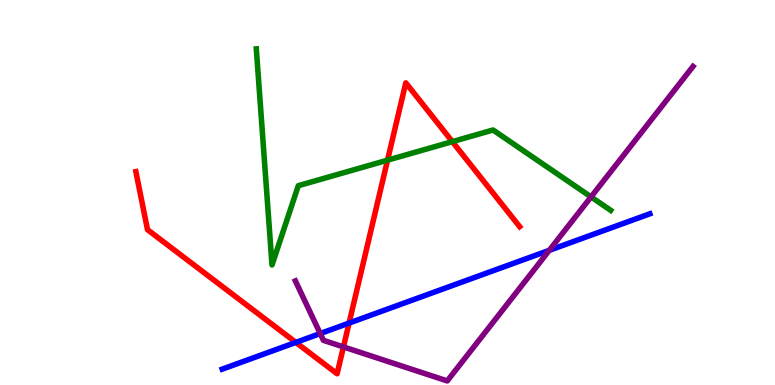[{'lines': ['blue', 'red'], 'intersections': [{'x': 3.82, 'y': 1.11}, {'x': 4.5, 'y': 1.61}]}, {'lines': ['green', 'red'], 'intersections': [{'x': 5.0, 'y': 5.84}, {'x': 5.84, 'y': 6.32}]}, {'lines': ['purple', 'red'], 'intersections': [{'x': 4.43, 'y': 0.989}]}, {'lines': ['blue', 'green'], 'intersections': []}, {'lines': ['blue', 'purple'], 'intersections': [{'x': 4.13, 'y': 1.34}, {'x': 7.09, 'y': 3.5}]}, {'lines': ['green', 'purple'], 'intersections': [{'x': 7.63, 'y': 4.89}]}]